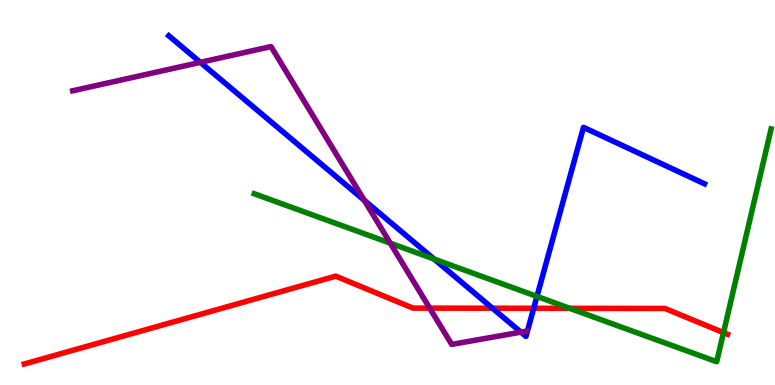[{'lines': ['blue', 'red'], 'intersections': [{'x': 6.35, 'y': 1.99}, {'x': 6.89, 'y': 1.99}]}, {'lines': ['green', 'red'], 'intersections': [{'x': 7.35, 'y': 1.99}, {'x': 9.34, 'y': 1.36}]}, {'lines': ['purple', 'red'], 'intersections': [{'x': 5.54, 'y': 2.0}]}, {'lines': ['blue', 'green'], 'intersections': [{'x': 5.6, 'y': 3.27}, {'x': 6.93, 'y': 2.3}]}, {'lines': ['blue', 'purple'], 'intersections': [{'x': 2.59, 'y': 8.38}, {'x': 4.7, 'y': 4.8}, {'x': 6.72, 'y': 1.37}]}, {'lines': ['green', 'purple'], 'intersections': [{'x': 5.04, 'y': 3.68}]}]